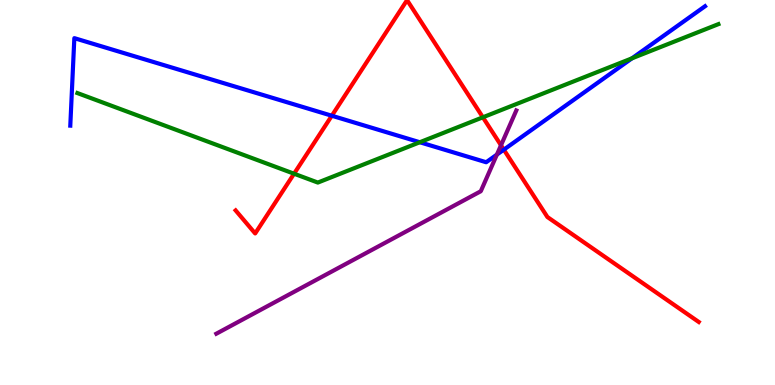[{'lines': ['blue', 'red'], 'intersections': [{'x': 4.28, 'y': 6.99}, {'x': 6.5, 'y': 6.11}]}, {'lines': ['green', 'red'], 'intersections': [{'x': 3.79, 'y': 5.49}, {'x': 6.23, 'y': 6.95}]}, {'lines': ['purple', 'red'], 'intersections': [{'x': 6.46, 'y': 6.23}]}, {'lines': ['blue', 'green'], 'intersections': [{'x': 5.42, 'y': 6.31}, {'x': 8.15, 'y': 8.48}]}, {'lines': ['blue', 'purple'], 'intersections': [{'x': 6.41, 'y': 5.98}]}, {'lines': ['green', 'purple'], 'intersections': []}]